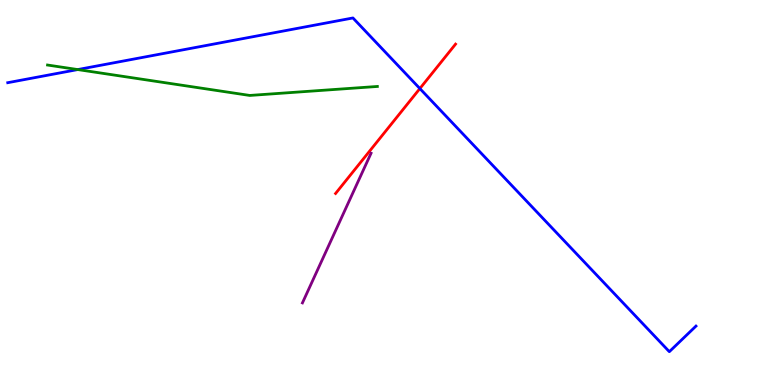[{'lines': ['blue', 'red'], 'intersections': [{'x': 5.42, 'y': 7.7}]}, {'lines': ['green', 'red'], 'intersections': []}, {'lines': ['purple', 'red'], 'intersections': []}, {'lines': ['blue', 'green'], 'intersections': [{'x': 1.0, 'y': 8.19}]}, {'lines': ['blue', 'purple'], 'intersections': []}, {'lines': ['green', 'purple'], 'intersections': []}]